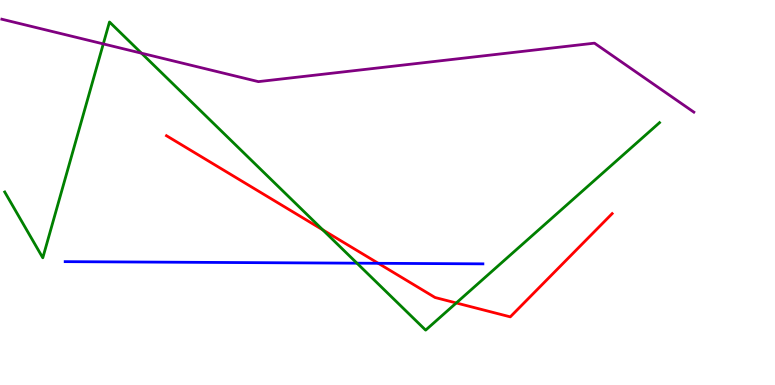[{'lines': ['blue', 'red'], 'intersections': [{'x': 4.88, 'y': 3.16}]}, {'lines': ['green', 'red'], 'intersections': [{'x': 4.16, 'y': 4.03}, {'x': 5.89, 'y': 2.13}]}, {'lines': ['purple', 'red'], 'intersections': []}, {'lines': ['blue', 'green'], 'intersections': [{'x': 4.61, 'y': 3.16}]}, {'lines': ['blue', 'purple'], 'intersections': []}, {'lines': ['green', 'purple'], 'intersections': [{'x': 1.33, 'y': 8.86}, {'x': 1.83, 'y': 8.62}]}]